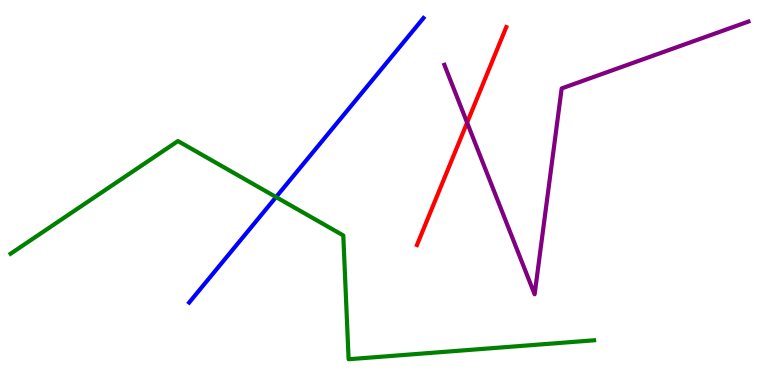[{'lines': ['blue', 'red'], 'intersections': []}, {'lines': ['green', 'red'], 'intersections': []}, {'lines': ['purple', 'red'], 'intersections': [{'x': 6.03, 'y': 6.81}]}, {'lines': ['blue', 'green'], 'intersections': [{'x': 3.56, 'y': 4.88}]}, {'lines': ['blue', 'purple'], 'intersections': []}, {'lines': ['green', 'purple'], 'intersections': []}]